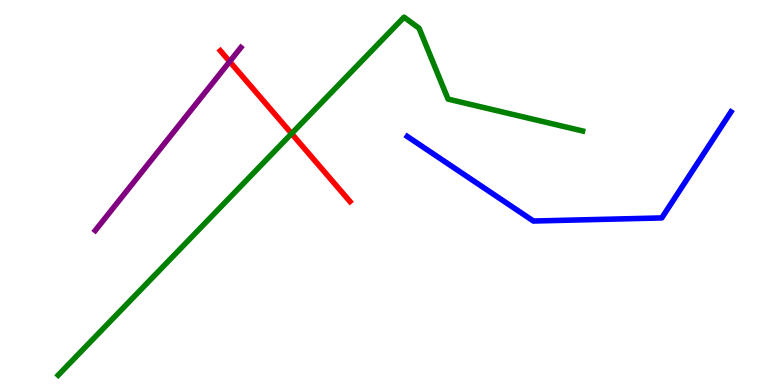[{'lines': ['blue', 'red'], 'intersections': []}, {'lines': ['green', 'red'], 'intersections': [{'x': 3.76, 'y': 6.53}]}, {'lines': ['purple', 'red'], 'intersections': [{'x': 2.96, 'y': 8.4}]}, {'lines': ['blue', 'green'], 'intersections': []}, {'lines': ['blue', 'purple'], 'intersections': []}, {'lines': ['green', 'purple'], 'intersections': []}]